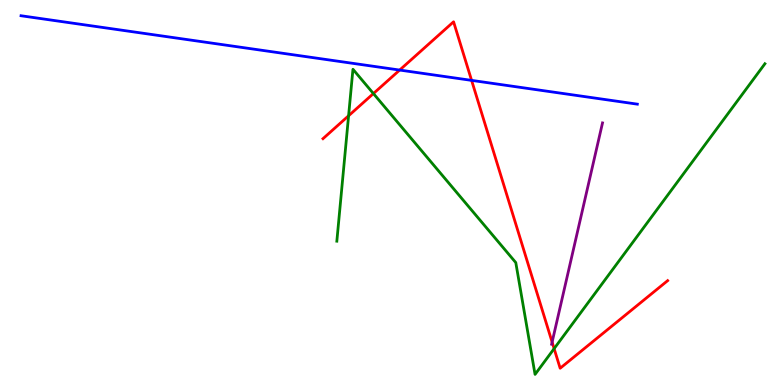[{'lines': ['blue', 'red'], 'intersections': [{'x': 5.16, 'y': 8.18}, {'x': 6.09, 'y': 7.91}]}, {'lines': ['green', 'red'], 'intersections': [{'x': 4.5, 'y': 6.99}, {'x': 4.82, 'y': 7.57}, {'x': 7.15, 'y': 0.945}]}, {'lines': ['purple', 'red'], 'intersections': [{'x': 7.12, 'y': 1.11}]}, {'lines': ['blue', 'green'], 'intersections': []}, {'lines': ['blue', 'purple'], 'intersections': []}, {'lines': ['green', 'purple'], 'intersections': []}]